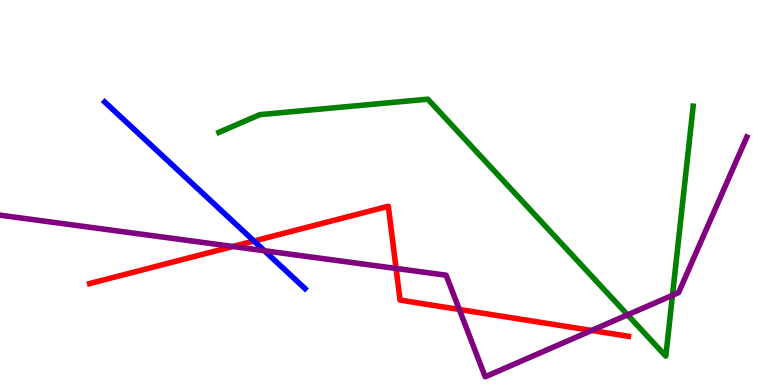[{'lines': ['blue', 'red'], 'intersections': [{'x': 3.28, 'y': 3.74}]}, {'lines': ['green', 'red'], 'intersections': []}, {'lines': ['purple', 'red'], 'intersections': [{'x': 3.01, 'y': 3.6}, {'x': 5.11, 'y': 3.03}, {'x': 5.93, 'y': 1.96}, {'x': 7.63, 'y': 1.42}]}, {'lines': ['blue', 'green'], 'intersections': []}, {'lines': ['blue', 'purple'], 'intersections': [{'x': 3.41, 'y': 3.49}]}, {'lines': ['green', 'purple'], 'intersections': [{'x': 8.1, 'y': 1.82}, {'x': 8.68, 'y': 2.33}]}]